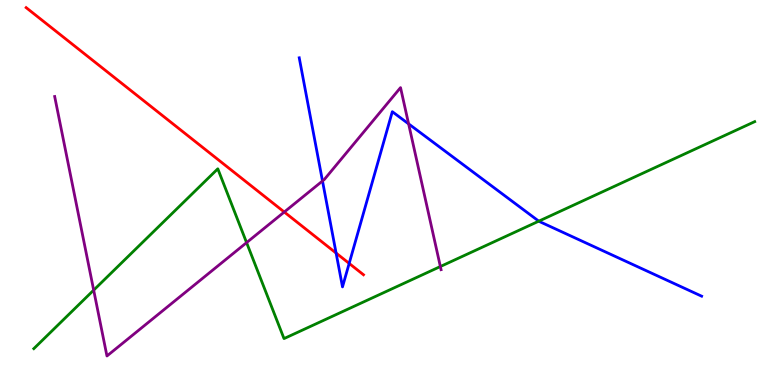[{'lines': ['blue', 'red'], 'intersections': [{'x': 4.34, 'y': 3.43}, {'x': 4.51, 'y': 3.16}]}, {'lines': ['green', 'red'], 'intersections': []}, {'lines': ['purple', 'red'], 'intersections': [{'x': 3.67, 'y': 4.49}]}, {'lines': ['blue', 'green'], 'intersections': [{'x': 6.95, 'y': 4.26}]}, {'lines': ['blue', 'purple'], 'intersections': [{'x': 4.16, 'y': 5.3}, {'x': 5.27, 'y': 6.78}]}, {'lines': ['green', 'purple'], 'intersections': [{'x': 1.21, 'y': 2.46}, {'x': 3.18, 'y': 3.7}, {'x': 5.68, 'y': 3.08}]}]